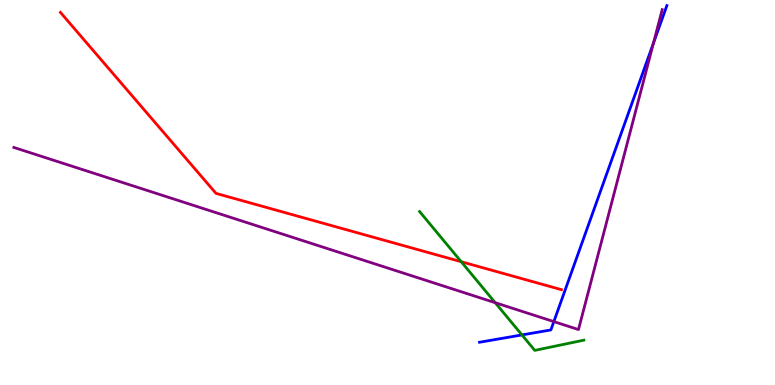[{'lines': ['blue', 'red'], 'intersections': []}, {'lines': ['green', 'red'], 'intersections': [{'x': 5.95, 'y': 3.2}]}, {'lines': ['purple', 'red'], 'intersections': []}, {'lines': ['blue', 'green'], 'intersections': [{'x': 6.73, 'y': 1.3}]}, {'lines': ['blue', 'purple'], 'intersections': [{'x': 7.15, 'y': 1.65}, {'x': 8.43, 'y': 8.88}]}, {'lines': ['green', 'purple'], 'intersections': [{'x': 6.39, 'y': 2.14}]}]